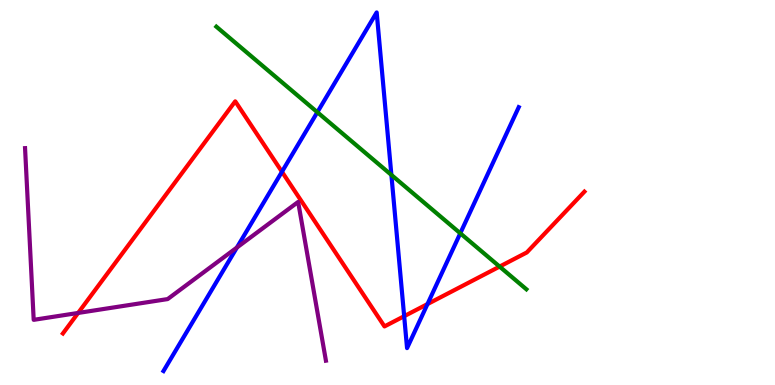[{'lines': ['blue', 'red'], 'intersections': [{'x': 3.64, 'y': 5.54}, {'x': 5.22, 'y': 1.79}, {'x': 5.52, 'y': 2.1}]}, {'lines': ['green', 'red'], 'intersections': [{'x': 6.45, 'y': 3.08}]}, {'lines': ['purple', 'red'], 'intersections': [{'x': 1.01, 'y': 1.87}]}, {'lines': ['blue', 'green'], 'intersections': [{'x': 4.09, 'y': 7.09}, {'x': 5.05, 'y': 5.46}, {'x': 5.94, 'y': 3.94}]}, {'lines': ['blue', 'purple'], 'intersections': [{'x': 3.06, 'y': 3.57}]}, {'lines': ['green', 'purple'], 'intersections': []}]